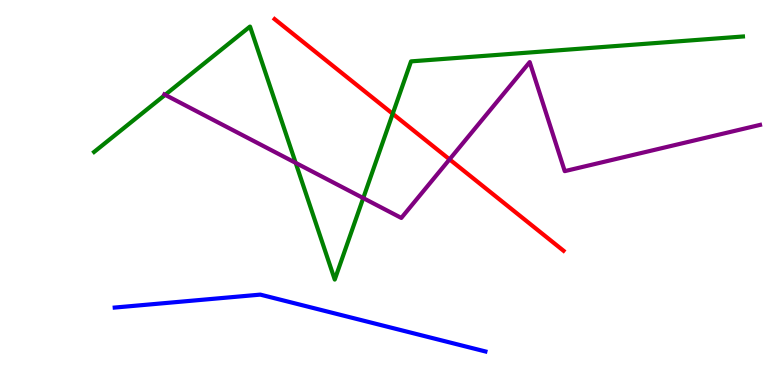[{'lines': ['blue', 'red'], 'intersections': []}, {'lines': ['green', 'red'], 'intersections': [{'x': 5.07, 'y': 7.04}]}, {'lines': ['purple', 'red'], 'intersections': [{'x': 5.8, 'y': 5.86}]}, {'lines': ['blue', 'green'], 'intersections': []}, {'lines': ['blue', 'purple'], 'intersections': []}, {'lines': ['green', 'purple'], 'intersections': [{'x': 2.13, 'y': 7.54}, {'x': 3.82, 'y': 5.77}, {'x': 4.69, 'y': 4.85}]}]